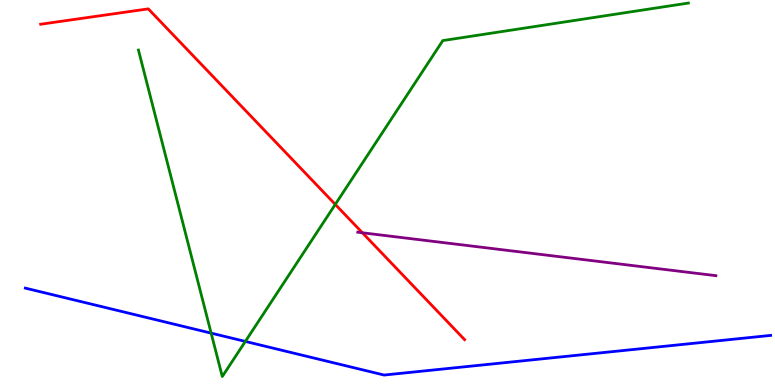[{'lines': ['blue', 'red'], 'intersections': []}, {'lines': ['green', 'red'], 'intersections': [{'x': 4.33, 'y': 4.69}]}, {'lines': ['purple', 'red'], 'intersections': [{'x': 4.68, 'y': 3.95}]}, {'lines': ['blue', 'green'], 'intersections': [{'x': 2.72, 'y': 1.35}, {'x': 3.17, 'y': 1.13}]}, {'lines': ['blue', 'purple'], 'intersections': []}, {'lines': ['green', 'purple'], 'intersections': []}]